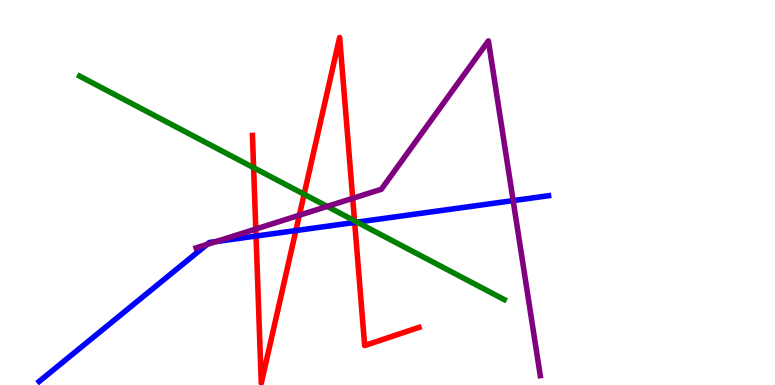[{'lines': ['blue', 'red'], 'intersections': [{'x': 3.3, 'y': 3.87}, {'x': 3.82, 'y': 4.01}, {'x': 4.58, 'y': 4.22}]}, {'lines': ['green', 'red'], 'intersections': [{'x': 3.27, 'y': 5.64}, {'x': 3.92, 'y': 4.95}, {'x': 4.57, 'y': 4.27}]}, {'lines': ['purple', 'red'], 'intersections': [{'x': 3.3, 'y': 4.05}, {'x': 3.86, 'y': 4.41}, {'x': 4.55, 'y': 4.85}]}, {'lines': ['blue', 'green'], 'intersections': [{'x': 4.61, 'y': 4.23}]}, {'lines': ['blue', 'purple'], 'intersections': [{'x': 2.67, 'y': 3.65}, {'x': 2.79, 'y': 3.73}, {'x': 6.62, 'y': 4.79}]}, {'lines': ['green', 'purple'], 'intersections': [{'x': 4.22, 'y': 4.64}]}]